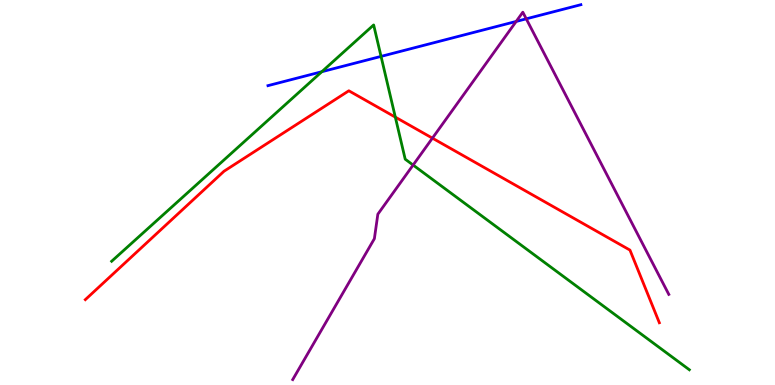[{'lines': ['blue', 'red'], 'intersections': []}, {'lines': ['green', 'red'], 'intersections': [{'x': 5.1, 'y': 6.96}]}, {'lines': ['purple', 'red'], 'intersections': [{'x': 5.58, 'y': 6.41}]}, {'lines': ['blue', 'green'], 'intersections': [{'x': 4.15, 'y': 8.14}, {'x': 4.92, 'y': 8.54}]}, {'lines': ['blue', 'purple'], 'intersections': [{'x': 6.66, 'y': 9.44}, {'x': 6.79, 'y': 9.51}]}, {'lines': ['green', 'purple'], 'intersections': [{'x': 5.33, 'y': 5.71}]}]